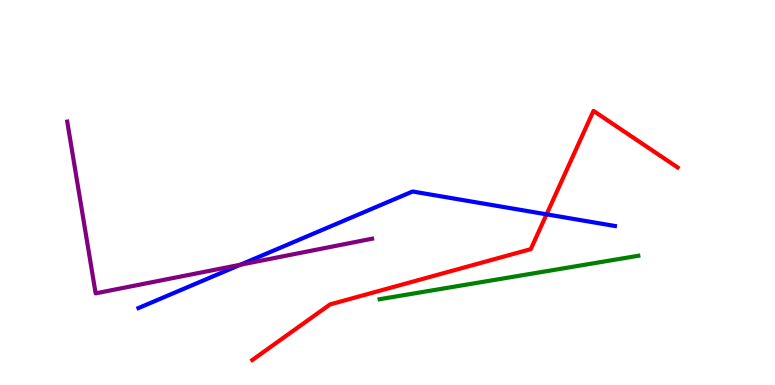[{'lines': ['blue', 'red'], 'intersections': [{'x': 7.05, 'y': 4.43}]}, {'lines': ['green', 'red'], 'intersections': []}, {'lines': ['purple', 'red'], 'intersections': []}, {'lines': ['blue', 'green'], 'intersections': []}, {'lines': ['blue', 'purple'], 'intersections': [{'x': 3.1, 'y': 3.12}]}, {'lines': ['green', 'purple'], 'intersections': []}]